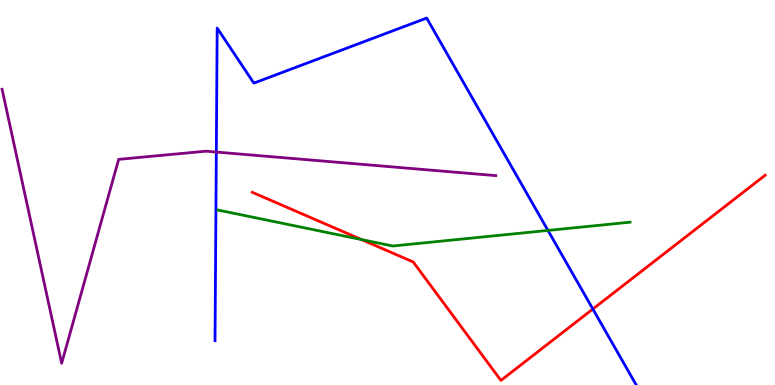[{'lines': ['blue', 'red'], 'intersections': [{'x': 7.65, 'y': 1.97}]}, {'lines': ['green', 'red'], 'intersections': [{'x': 4.66, 'y': 3.78}]}, {'lines': ['purple', 'red'], 'intersections': []}, {'lines': ['blue', 'green'], 'intersections': [{'x': 7.07, 'y': 4.01}]}, {'lines': ['blue', 'purple'], 'intersections': [{'x': 2.79, 'y': 6.05}]}, {'lines': ['green', 'purple'], 'intersections': []}]